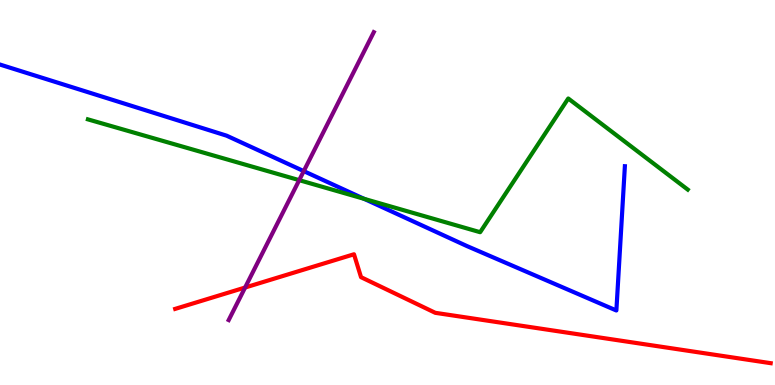[{'lines': ['blue', 'red'], 'intersections': []}, {'lines': ['green', 'red'], 'intersections': []}, {'lines': ['purple', 'red'], 'intersections': [{'x': 3.16, 'y': 2.53}]}, {'lines': ['blue', 'green'], 'intersections': [{'x': 4.7, 'y': 4.84}]}, {'lines': ['blue', 'purple'], 'intersections': [{'x': 3.92, 'y': 5.56}]}, {'lines': ['green', 'purple'], 'intersections': [{'x': 3.86, 'y': 5.32}]}]